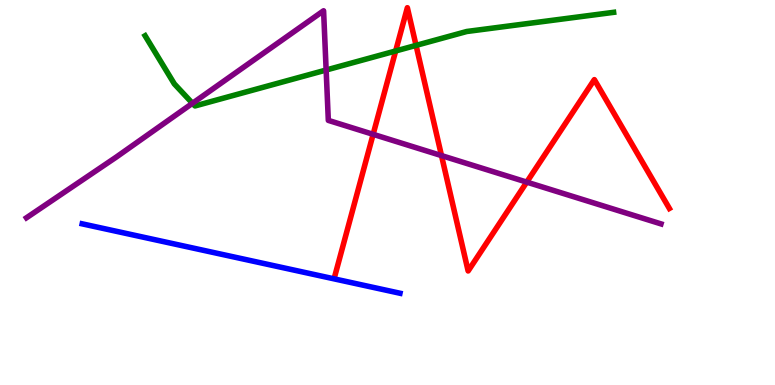[{'lines': ['blue', 'red'], 'intersections': []}, {'lines': ['green', 'red'], 'intersections': [{'x': 5.11, 'y': 8.68}, {'x': 5.37, 'y': 8.82}]}, {'lines': ['purple', 'red'], 'intersections': [{'x': 4.81, 'y': 6.51}, {'x': 5.7, 'y': 5.96}, {'x': 6.8, 'y': 5.27}]}, {'lines': ['blue', 'green'], 'intersections': []}, {'lines': ['blue', 'purple'], 'intersections': []}, {'lines': ['green', 'purple'], 'intersections': [{'x': 2.48, 'y': 7.32}, {'x': 4.21, 'y': 8.18}]}]